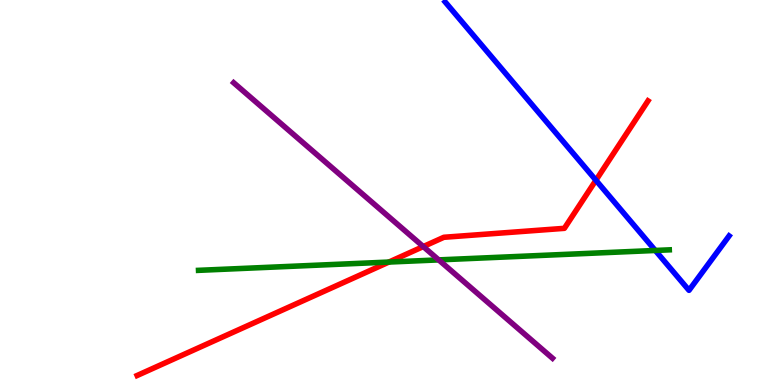[{'lines': ['blue', 'red'], 'intersections': [{'x': 7.69, 'y': 5.32}]}, {'lines': ['green', 'red'], 'intersections': [{'x': 5.02, 'y': 3.19}]}, {'lines': ['purple', 'red'], 'intersections': [{'x': 5.46, 'y': 3.6}]}, {'lines': ['blue', 'green'], 'intersections': [{'x': 8.46, 'y': 3.49}]}, {'lines': ['blue', 'purple'], 'intersections': []}, {'lines': ['green', 'purple'], 'intersections': [{'x': 5.66, 'y': 3.25}]}]